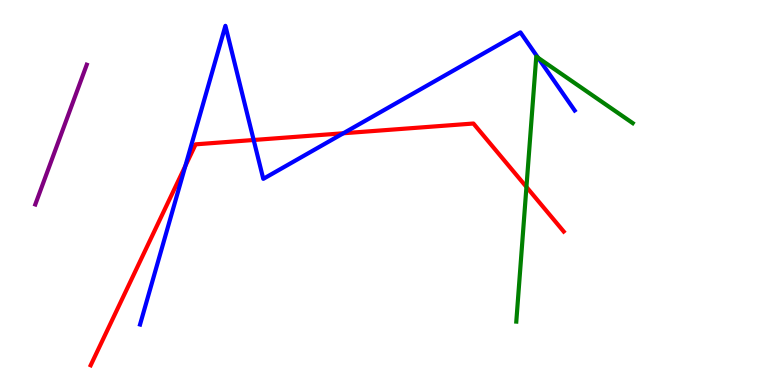[{'lines': ['blue', 'red'], 'intersections': [{'x': 2.39, 'y': 5.69}, {'x': 3.27, 'y': 6.36}, {'x': 4.43, 'y': 6.54}]}, {'lines': ['green', 'red'], 'intersections': [{'x': 6.79, 'y': 5.14}]}, {'lines': ['purple', 'red'], 'intersections': []}, {'lines': ['blue', 'green'], 'intersections': [{'x': 6.94, 'y': 8.5}]}, {'lines': ['blue', 'purple'], 'intersections': []}, {'lines': ['green', 'purple'], 'intersections': []}]